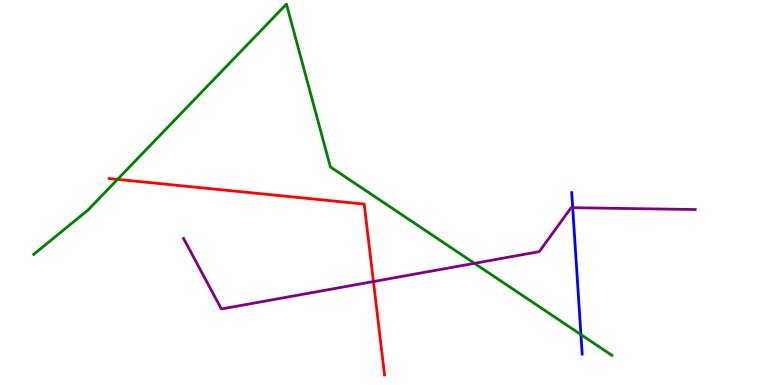[{'lines': ['blue', 'red'], 'intersections': []}, {'lines': ['green', 'red'], 'intersections': [{'x': 1.52, 'y': 5.34}]}, {'lines': ['purple', 'red'], 'intersections': [{'x': 4.82, 'y': 2.69}]}, {'lines': ['blue', 'green'], 'intersections': [{'x': 7.5, 'y': 1.31}]}, {'lines': ['blue', 'purple'], 'intersections': [{'x': 7.39, 'y': 4.61}]}, {'lines': ['green', 'purple'], 'intersections': [{'x': 6.12, 'y': 3.16}]}]